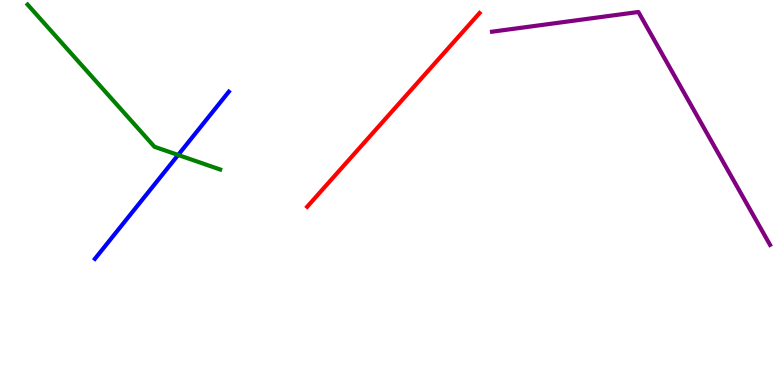[{'lines': ['blue', 'red'], 'intersections': []}, {'lines': ['green', 'red'], 'intersections': []}, {'lines': ['purple', 'red'], 'intersections': []}, {'lines': ['blue', 'green'], 'intersections': [{'x': 2.3, 'y': 5.97}]}, {'lines': ['blue', 'purple'], 'intersections': []}, {'lines': ['green', 'purple'], 'intersections': []}]